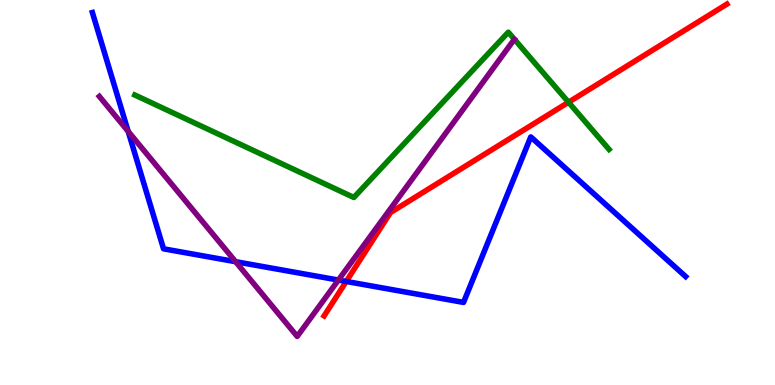[{'lines': ['blue', 'red'], 'intersections': [{'x': 4.47, 'y': 2.69}]}, {'lines': ['green', 'red'], 'intersections': [{'x': 7.34, 'y': 7.34}]}, {'lines': ['purple', 'red'], 'intersections': []}, {'lines': ['blue', 'green'], 'intersections': []}, {'lines': ['blue', 'purple'], 'intersections': [{'x': 1.65, 'y': 6.59}, {'x': 3.04, 'y': 3.2}, {'x': 4.37, 'y': 2.73}]}, {'lines': ['green', 'purple'], 'intersections': []}]